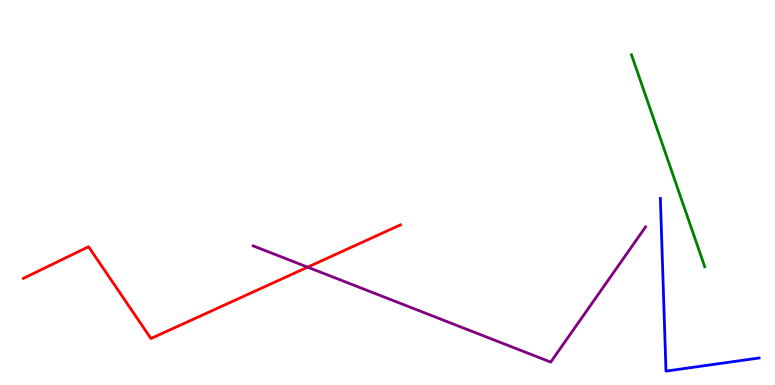[{'lines': ['blue', 'red'], 'intersections': []}, {'lines': ['green', 'red'], 'intersections': []}, {'lines': ['purple', 'red'], 'intersections': [{'x': 3.97, 'y': 3.06}]}, {'lines': ['blue', 'green'], 'intersections': []}, {'lines': ['blue', 'purple'], 'intersections': []}, {'lines': ['green', 'purple'], 'intersections': []}]